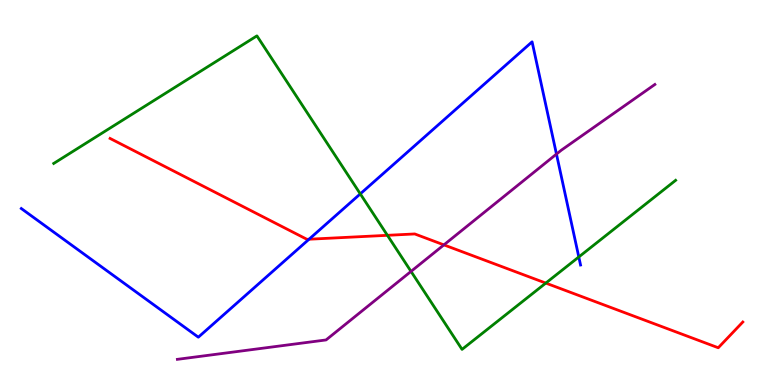[{'lines': ['blue', 'red'], 'intersections': [{'x': 3.99, 'y': 3.79}]}, {'lines': ['green', 'red'], 'intersections': [{'x': 5.0, 'y': 3.89}, {'x': 7.04, 'y': 2.65}]}, {'lines': ['purple', 'red'], 'intersections': [{'x': 5.73, 'y': 3.64}]}, {'lines': ['blue', 'green'], 'intersections': [{'x': 4.65, 'y': 4.96}, {'x': 7.47, 'y': 3.33}]}, {'lines': ['blue', 'purple'], 'intersections': [{'x': 7.18, 'y': 6.0}]}, {'lines': ['green', 'purple'], 'intersections': [{'x': 5.3, 'y': 2.95}]}]